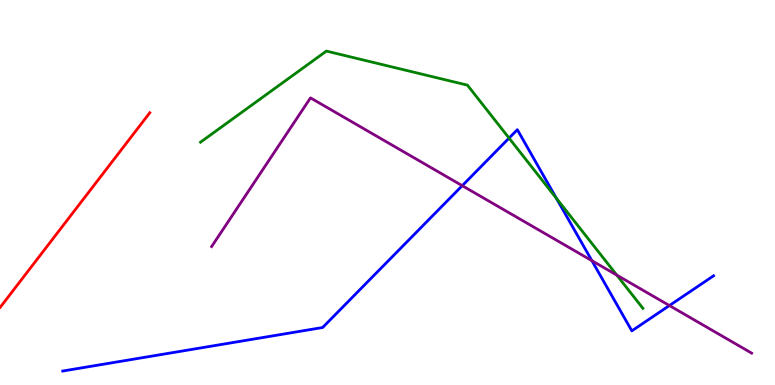[{'lines': ['blue', 'red'], 'intersections': []}, {'lines': ['green', 'red'], 'intersections': []}, {'lines': ['purple', 'red'], 'intersections': []}, {'lines': ['blue', 'green'], 'intersections': [{'x': 6.57, 'y': 6.41}, {'x': 7.18, 'y': 4.85}]}, {'lines': ['blue', 'purple'], 'intersections': [{'x': 5.96, 'y': 5.18}, {'x': 7.64, 'y': 3.23}, {'x': 8.64, 'y': 2.06}]}, {'lines': ['green', 'purple'], 'intersections': [{'x': 7.96, 'y': 2.85}]}]